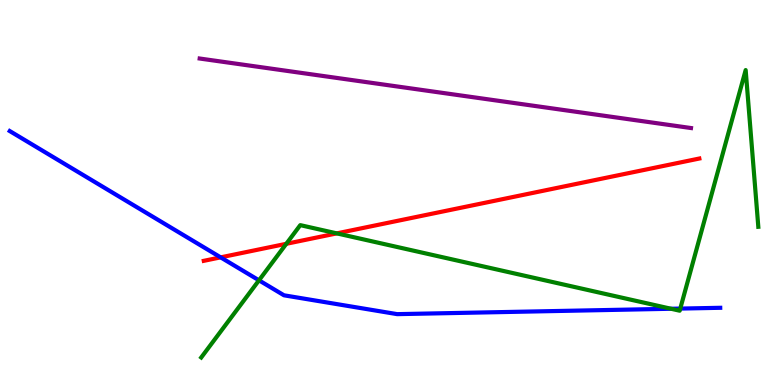[{'lines': ['blue', 'red'], 'intersections': [{'x': 2.85, 'y': 3.32}]}, {'lines': ['green', 'red'], 'intersections': [{'x': 3.69, 'y': 3.67}, {'x': 4.35, 'y': 3.94}]}, {'lines': ['purple', 'red'], 'intersections': []}, {'lines': ['blue', 'green'], 'intersections': [{'x': 3.34, 'y': 2.72}, {'x': 8.66, 'y': 1.98}, {'x': 8.78, 'y': 1.98}]}, {'lines': ['blue', 'purple'], 'intersections': []}, {'lines': ['green', 'purple'], 'intersections': []}]